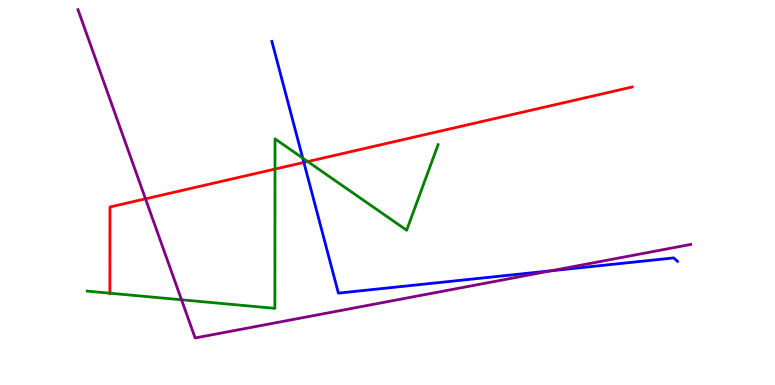[{'lines': ['blue', 'red'], 'intersections': [{'x': 3.92, 'y': 5.78}]}, {'lines': ['green', 'red'], 'intersections': [{'x': 1.42, 'y': 2.38}, {'x': 3.55, 'y': 5.61}, {'x': 3.97, 'y': 5.8}]}, {'lines': ['purple', 'red'], 'intersections': [{'x': 1.88, 'y': 4.84}]}, {'lines': ['blue', 'green'], 'intersections': [{'x': 3.91, 'y': 5.89}]}, {'lines': ['blue', 'purple'], 'intersections': [{'x': 7.11, 'y': 2.97}]}, {'lines': ['green', 'purple'], 'intersections': [{'x': 2.34, 'y': 2.21}]}]